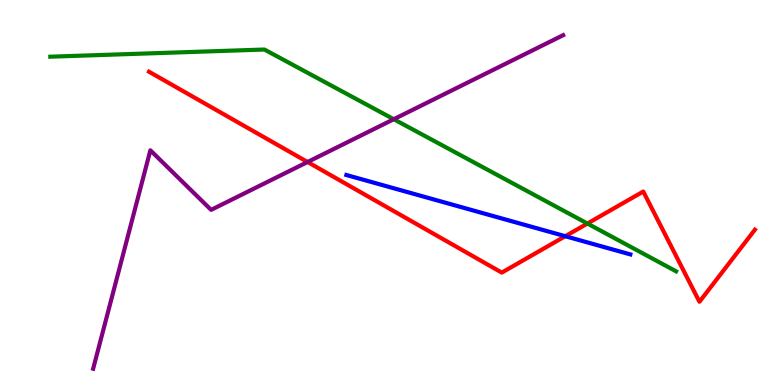[{'lines': ['blue', 'red'], 'intersections': [{'x': 7.29, 'y': 3.86}]}, {'lines': ['green', 'red'], 'intersections': [{'x': 7.58, 'y': 4.19}]}, {'lines': ['purple', 'red'], 'intersections': [{'x': 3.97, 'y': 5.79}]}, {'lines': ['blue', 'green'], 'intersections': []}, {'lines': ['blue', 'purple'], 'intersections': []}, {'lines': ['green', 'purple'], 'intersections': [{'x': 5.08, 'y': 6.9}]}]